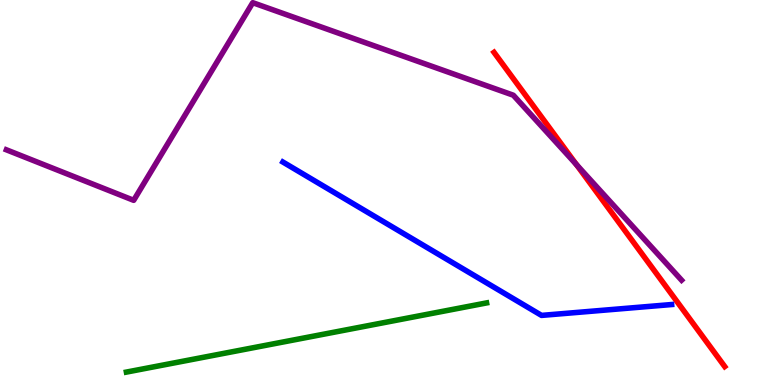[{'lines': ['blue', 'red'], 'intersections': []}, {'lines': ['green', 'red'], 'intersections': []}, {'lines': ['purple', 'red'], 'intersections': [{'x': 7.44, 'y': 5.73}]}, {'lines': ['blue', 'green'], 'intersections': []}, {'lines': ['blue', 'purple'], 'intersections': []}, {'lines': ['green', 'purple'], 'intersections': []}]